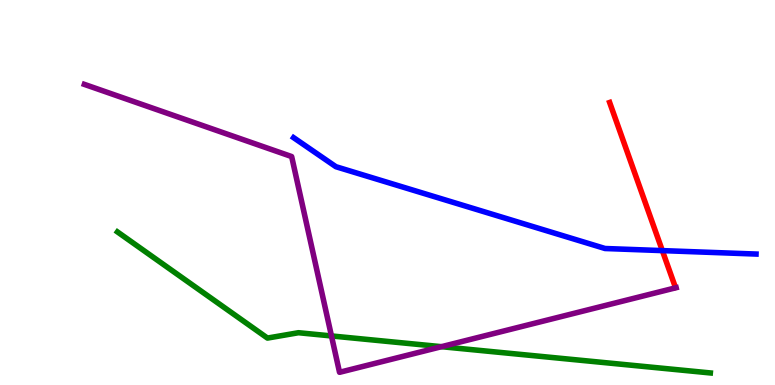[{'lines': ['blue', 'red'], 'intersections': [{'x': 8.55, 'y': 3.49}]}, {'lines': ['green', 'red'], 'intersections': []}, {'lines': ['purple', 'red'], 'intersections': []}, {'lines': ['blue', 'green'], 'intersections': []}, {'lines': ['blue', 'purple'], 'intersections': []}, {'lines': ['green', 'purple'], 'intersections': [{'x': 4.28, 'y': 1.27}, {'x': 5.7, 'y': 0.995}]}]